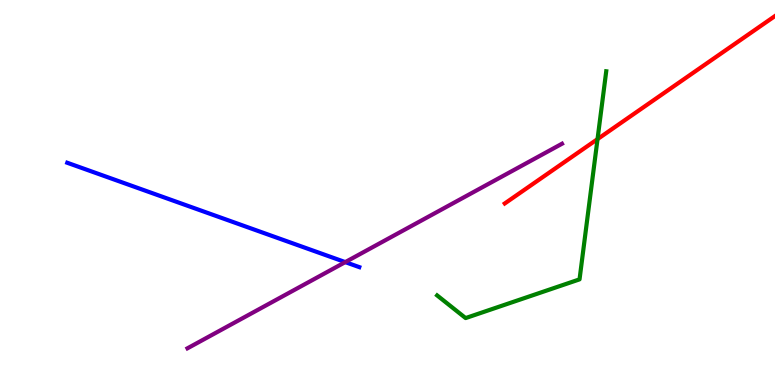[{'lines': ['blue', 'red'], 'intersections': []}, {'lines': ['green', 'red'], 'intersections': [{'x': 7.71, 'y': 6.39}]}, {'lines': ['purple', 'red'], 'intersections': []}, {'lines': ['blue', 'green'], 'intersections': []}, {'lines': ['blue', 'purple'], 'intersections': [{'x': 4.46, 'y': 3.19}]}, {'lines': ['green', 'purple'], 'intersections': []}]